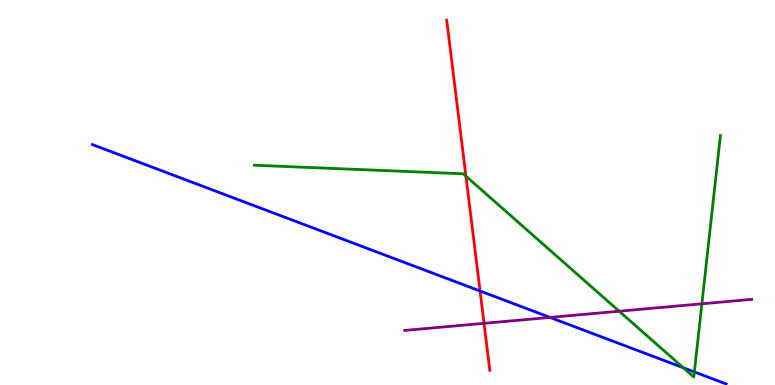[{'lines': ['blue', 'red'], 'intersections': [{'x': 6.19, 'y': 2.44}]}, {'lines': ['green', 'red'], 'intersections': [{'x': 6.01, 'y': 5.42}]}, {'lines': ['purple', 'red'], 'intersections': [{'x': 6.25, 'y': 1.6}]}, {'lines': ['blue', 'green'], 'intersections': [{'x': 8.82, 'y': 0.447}, {'x': 8.96, 'y': 0.339}]}, {'lines': ['blue', 'purple'], 'intersections': [{'x': 7.1, 'y': 1.76}]}, {'lines': ['green', 'purple'], 'intersections': [{'x': 7.99, 'y': 1.92}, {'x': 9.06, 'y': 2.11}]}]